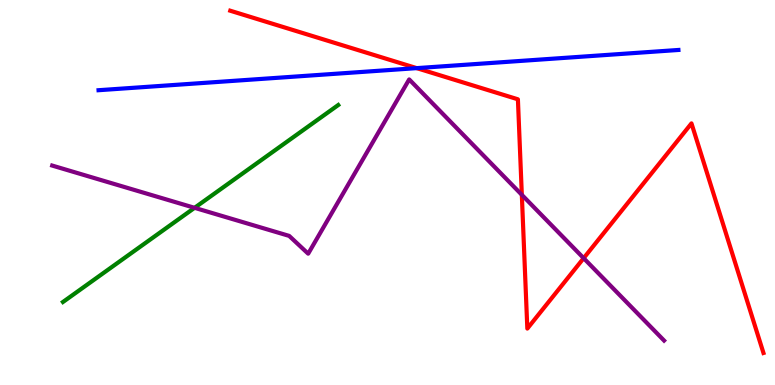[{'lines': ['blue', 'red'], 'intersections': [{'x': 5.38, 'y': 8.23}]}, {'lines': ['green', 'red'], 'intersections': []}, {'lines': ['purple', 'red'], 'intersections': [{'x': 6.73, 'y': 4.94}, {'x': 7.53, 'y': 3.29}]}, {'lines': ['blue', 'green'], 'intersections': []}, {'lines': ['blue', 'purple'], 'intersections': []}, {'lines': ['green', 'purple'], 'intersections': [{'x': 2.51, 'y': 4.6}]}]